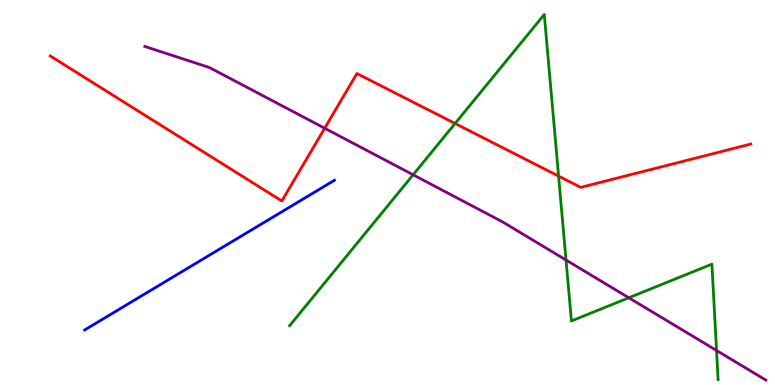[{'lines': ['blue', 'red'], 'intersections': []}, {'lines': ['green', 'red'], 'intersections': [{'x': 5.87, 'y': 6.79}, {'x': 7.21, 'y': 5.43}]}, {'lines': ['purple', 'red'], 'intersections': [{'x': 4.19, 'y': 6.67}]}, {'lines': ['blue', 'green'], 'intersections': []}, {'lines': ['blue', 'purple'], 'intersections': []}, {'lines': ['green', 'purple'], 'intersections': [{'x': 5.33, 'y': 5.46}, {'x': 7.3, 'y': 3.25}, {'x': 8.11, 'y': 2.27}, {'x': 9.25, 'y': 0.897}]}]